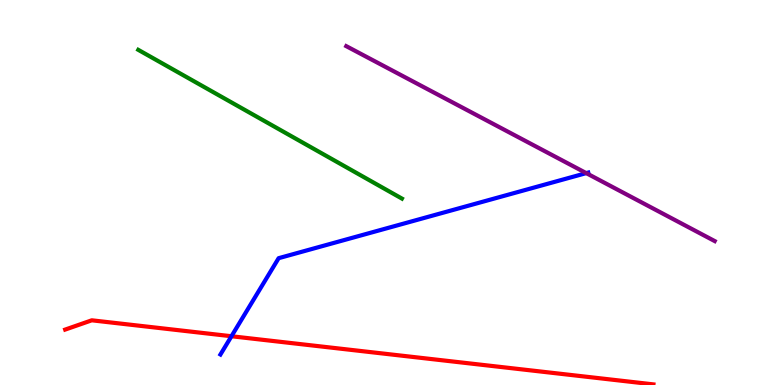[{'lines': ['blue', 'red'], 'intersections': [{'x': 2.99, 'y': 1.27}]}, {'lines': ['green', 'red'], 'intersections': []}, {'lines': ['purple', 'red'], 'intersections': []}, {'lines': ['blue', 'green'], 'intersections': []}, {'lines': ['blue', 'purple'], 'intersections': [{'x': 7.56, 'y': 5.5}]}, {'lines': ['green', 'purple'], 'intersections': []}]